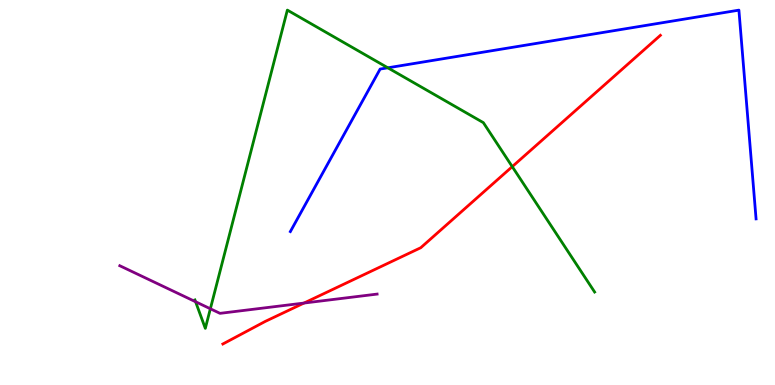[{'lines': ['blue', 'red'], 'intersections': []}, {'lines': ['green', 'red'], 'intersections': [{'x': 6.61, 'y': 5.67}]}, {'lines': ['purple', 'red'], 'intersections': [{'x': 3.92, 'y': 2.13}]}, {'lines': ['blue', 'green'], 'intersections': [{'x': 5.0, 'y': 8.24}]}, {'lines': ['blue', 'purple'], 'intersections': []}, {'lines': ['green', 'purple'], 'intersections': [{'x': 2.52, 'y': 2.16}, {'x': 2.71, 'y': 1.98}]}]